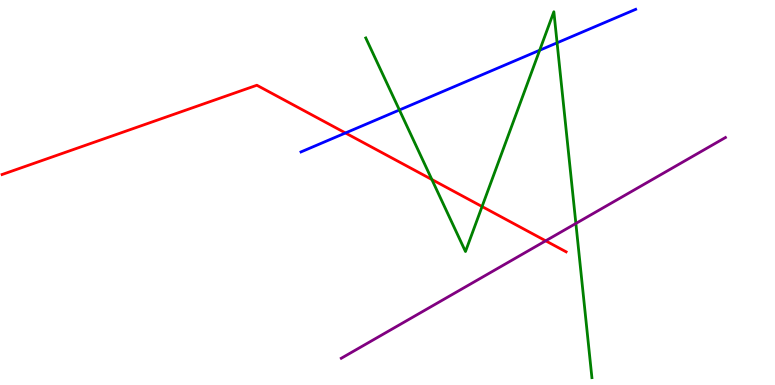[{'lines': ['blue', 'red'], 'intersections': [{'x': 4.46, 'y': 6.55}]}, {'lines': ['green', 'red'], 'intersections': [{'x': 5.57, 'y': 5.34}, {'x': 6.22, 'y': 4.64}]}, {'lines': ['purple', 'red'], 'intersections': [{'x': 7.04, 'y': 3.75}]}, {'lines': ['blue', 'green'], 'intersections': [{'x': 5.15, 'y': 7.14}, {'x': 6.96, 'y': 8.7}, {'x': 7.19, 'y': 8.89}]}, {'lines': ['blue', 'purple'], 'intersections': []}, {'lines': ['green', 'purple'], 'intersections': [{'x': 7.43, 'y': 4.2}]}]